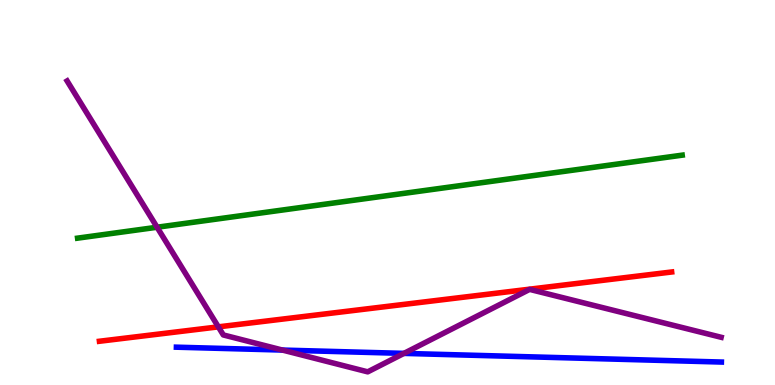[{'lines': ['blue', 'red'], 'intersections': []}, {'lines': ['green', 'red'], 'intersections': []}, {'lines': ['purple', 'red'], 'intersections': [{'x': 2.82, 'y': 1.51}]}, {'lines': ['blue', 'green'], 'intersections': []}, {'lines': ['blue', 'purple'], 'intersections': [{'x': 3.64, 'y': 0.907}, {'x': 5.21, 'y': 0.821}]}, {'lines': ['green', 'purple'], 'intersections': [{'x': 2.03, 'y': 4.1}]}]